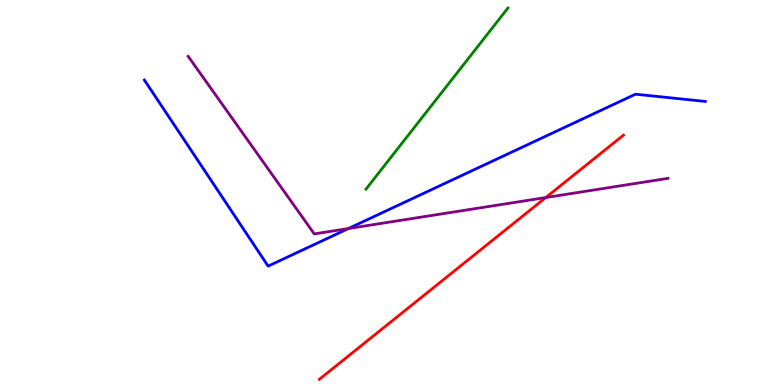[{'lines': ['blue', 'red'], 'intersections': []}, {'lines': ['green', 'red'], 'intersections': []}, {'lines': ['purple', 'red'], 'intersections': [{'x': 7.04, 'y': 4.87}]}, {'lines': ['blue', 'green'], 'intersections': []}, {'lines': ['blue', 'purple'], 'intersections': [{'x': 4.5, 'y': 4.06}]}, {'lines': ['green', 'purple'], 'intersections': []}]